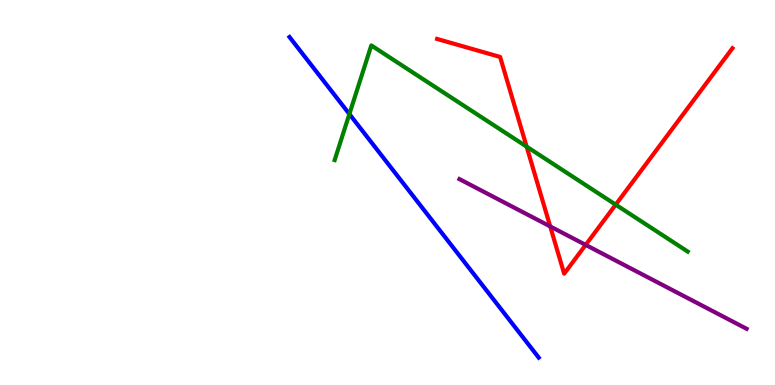[{'lines': ['blue', 'red'], 'intersections': []}, {'lines': ['green', 'red'], 'intersections': [{'x': 6.8, 'y': 6.19}, {'x': 7.94, 'y': 4.68}]}, {'lines': ['purple', 'red'], 'intersections': [{'x': 7.1, 'y': 4.12}, {'x': 7.56, 'y': 3.64}]}, {'lines': ['blue', 'green'], 'intersections': [{'x': 4.51, 'y': 7.04}]}, {'lines': ['blue', 'purple'], 'intersections': []}, {'lines': ['green', 'purple'], 'intersections': []}]